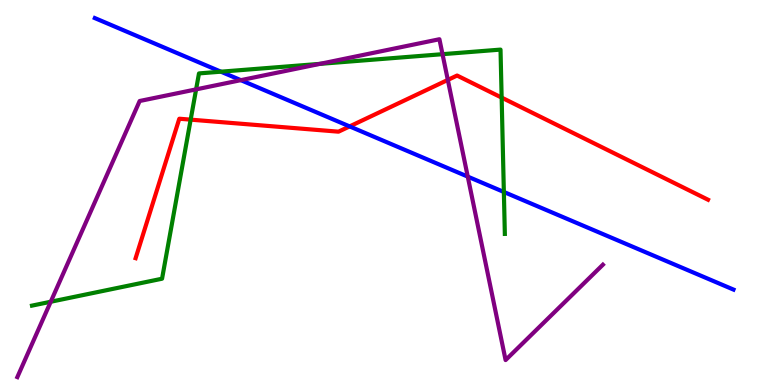[{'lines': ['blue', 'red'], 'intersections': [{'x': 4.51, 'y': 6.72}]}, {'lines': ['green', 'red'], 'intersections': [{'x': 2.46, 'y': 6.89}, {'x': 6.47, 'y': 7.47}]}, {'lines': ['purple', 'red'], 'intersections': [{'x': 5.78, 'y': 7.92}]}, {'lines': ['blue', 'green'], 'intersections': [{'x': 2.85, 'y': 8.14}, {'x': 6.5, 'y': 5.01}]}, {'lines': ['blue', 'purple'], 'intersections': [{'x': 3.11, 'y': 7.92}, {'x': 6.04, 'y': 5.41}]}, {'lines': ['green', 'purple'], 'intersections': [{'x': 0.655, 'y': 2.16}, {'x': 2.53, 'y': 7.68}, {'x': 4.13, 'y': 8.34}, {'x': 5.71, 'y': 8.59}]}]